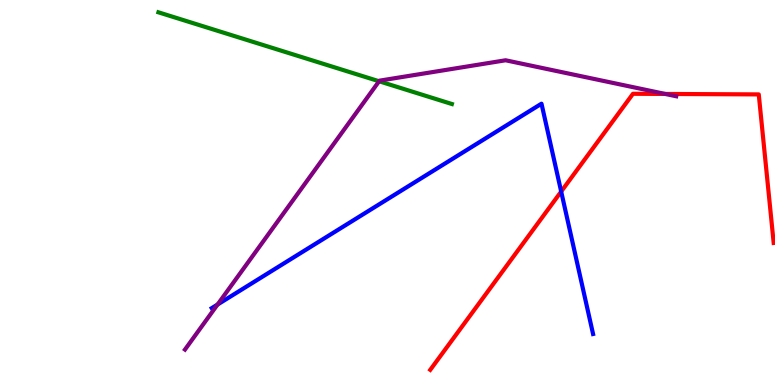[{'lines': ['blue', 'red'], 'intersections': [{'x': 7.24, 'y': 5.02}]}, {'lines': ['green', 'red'], 'intersections': []}, {'lines': ['purple', 'red'], 'intersections': [{'x': 8.58, 'y': 7.56}]}, {'lines': ['blue', 'green'], 'intersections': []}, {'lines': ['blue', 'purple'], 'intersections': [{'x': 2.81, 'y': 2.09}]}, {'lines': ['green', 'purple'], 'intersections': [{'x': 4.89, 'y': 7.89}]}]